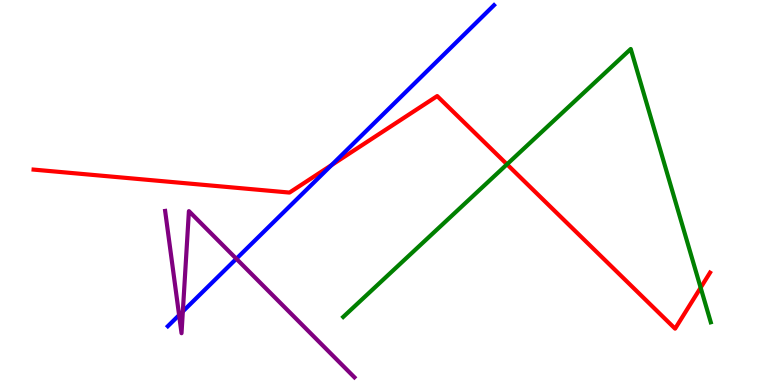[{'lines': ['blue', 'red'], 'intersections': [{'x': 4.28, 'y': 5.71}]}, {'lines': ['green', 'red'], 'intersections': [{'x': 6.54, 'y': 5.73}, {'x': 9.04, 'y': 2.53}]}, {'lines': ['purple', 'red'], 'intersections': []}, {'lines': ['blue', 'green'], 'intersections': []}, {'lines': ['blue', 'purple'], 'intersections': [{'x': 2.31, 'y': 1.82}, {'x': 2.36, 'y': 1.91}, {'x': 3.05, 'y': 3.28}]}, {'lines': ['green', 'purple'], 'intersections': []}]